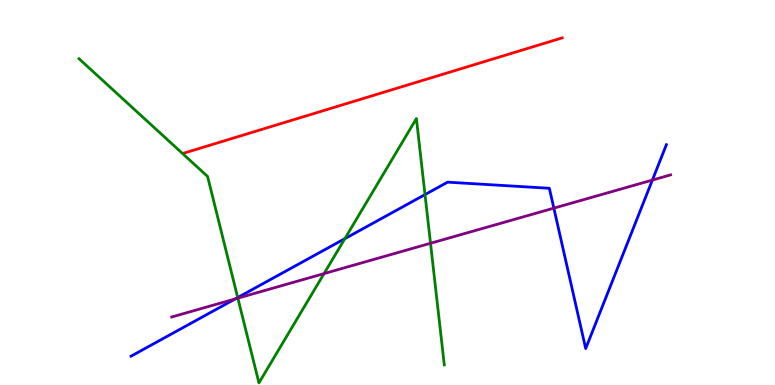[{'lines': ['blue', 'red'], 'intersections': []}, {'lines': ['green', 'red'], 'intersections': []}, {'lines': ['purple', 'red'], 'intersections': []}, {'lines': ['blue', 'green'], 'intersections': [{'x': 3.07, 'y': 2.27}, {'x': 4.45, 'y': 3.8}, {'x': 5.48, 'y': 4.95}]}, {'lines': ['blue', 'purple'], 'intersections': [{'x': 3.04, 'y': 2.24}, {'x': 7.15, 'y': 4.59}, {'x': 8.42, 'y': 5.32}]}, {'lines': ['green', 'purple'], 'intersections': [{'x': 3.07, 'y': 2.26}, {'x': 4.18, 'y': 2.89}, {'x': 5.56, 'y': 3.68}]}]